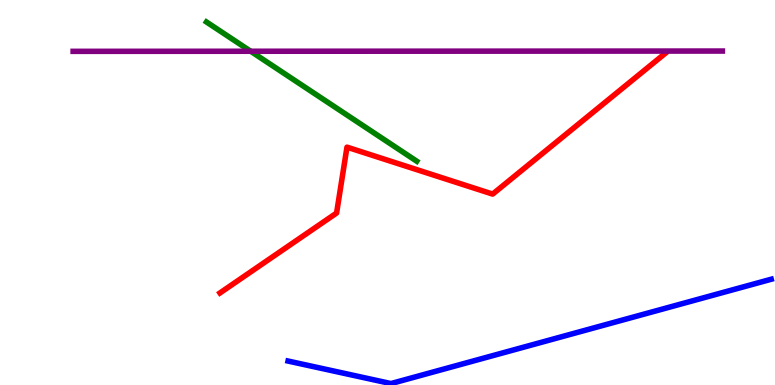[{'lines': ['blue', 'red'], 'intersections': []}, {'lines': ['green', 'red'], 'intersections': []}, {'lines': ['purple', 'red'], 'intersections': []}, {'lines': ['blue', 'green'], 'intersections': []}, {'lines': ['blue', 'purple'], 'intersections': []}, {'lines': ['green', 'purple'], 'intersections': [{'x': 3.23, 'y': 8.67}]}]